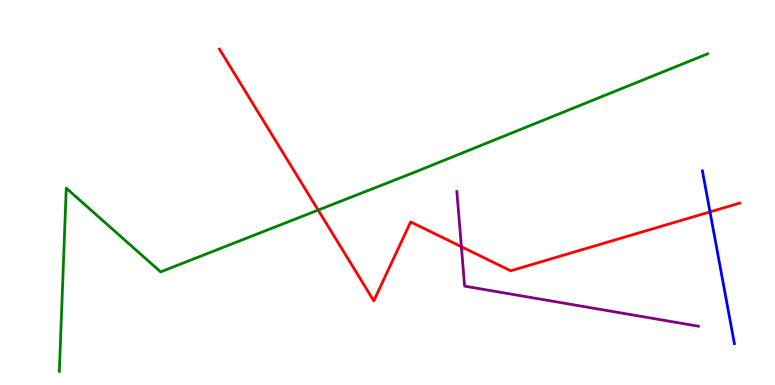[{'lines': ['blue', 'red'], 'intersections': [{'x': 9.16, 'y': 4.5}]}, {'lines': ['green', 'red'], 'intersections': [{'x': 4.11, 'y': 4.54}]}, {'lines': ['purple', 'red'], 'intersections': [{'x': 5.95, 'y': 3.59}]}, {'lines': ['blue', 'green'], 'intersections': []}, {'lines': ['blue', 'purple'], 'intersections': []}, {'lines': ['green', 'purple'], 'intersections': []}]